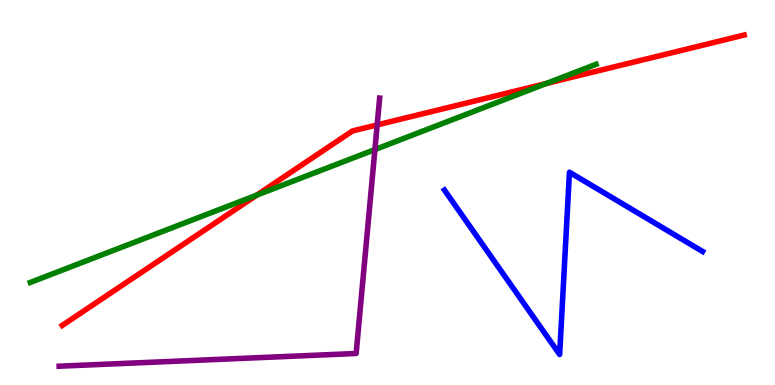[{'lines': ['blue', 'red'], 'intersections': []}, {'lines': ['green', 'red'], 'intersections': [{'x': 3.31, 'y': 4.93}, {'x': 7.05, 'y': 7.83}]}, {'lines': ['purple', 'red'], 'intersections': [{'x': 4.87, 'y': 6.76}]}, {'lines': ['blue', 'green'], 'intersections': []}, {'lines': ['blue', 'purple'], 'intersections': []}, {'lines': ['green', 'purple'], 'intersections': [{'x': 4.84, 'y': 6.12}]}]